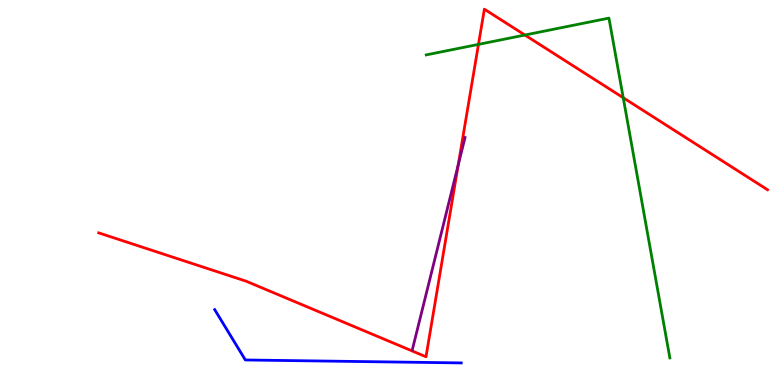[{'lines': ['blue', 'red'], 'intersections': []}, {'lines': ['green', 'red'], 'intersections': [{'x': 6.17, 'y': 8.85}, {'x': 6.77, 'y': 9.09}, {'x': 8.04, 'y': 7.46}]}, {'lines': ['purple', 'red'], 'intersections': [{'x': 5.91, 'y': 5.71}]}, {'lines': ['blue', 'green'], 'intersections': []}, {'lines': ['blue', 'purple'], 'intersections': []}, {'lines': ['green', 'purple'], 'intersections': []}]